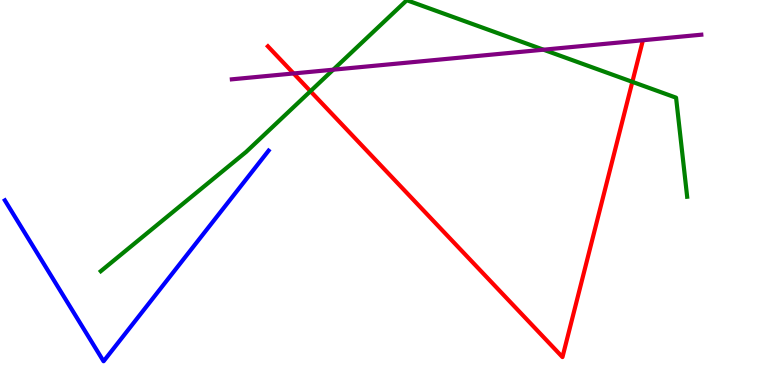[{'lines': ['blue', 'red'], 'intersections': []}, {'lines': ['green', 'red'], 'intersections': [{'x': 4.01, 'y': 7.63}, {'x': 8.16, 'y': 7.87}]}, {'lines': ['purple', 'red'], 'intersections': [{'x': 3.79, 'y': 8.09}]}, {'lines': ['blue', 'green'], 'intersections': []}, {'lines': ['blue', 'purple'], 'intersections': []}, {'lines': ['green', 'purple'], 'intersections': [{'x': 4.3, 'y': 8.19}, {'x': 7.01, 'y': 8.71}]}]